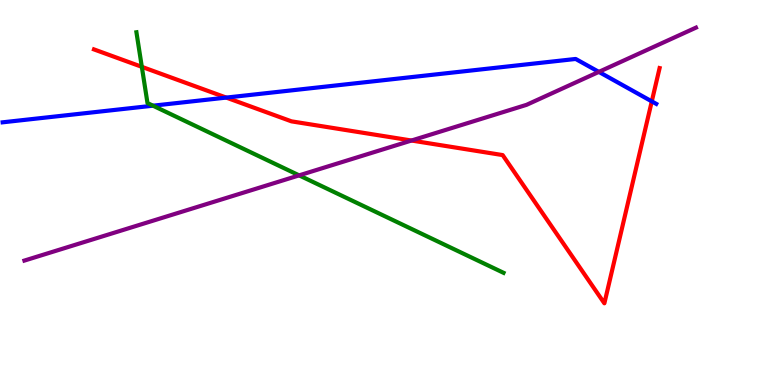[{'lines': ['blue', 'red'], 'intersections': [{'x': 2.92, 'y': 7.47}, {'x': 8.41, 'y': 7.37}]}, {'lines': ['green', 'red'], 'intersections': [{'x': 1.83, 'y': 8.26}]}, {'lines': ['purple', 'red'], 'intersections': [{'x': 5.31, 'y': 6.35}]}, {'lines': ['blue', 'green'], 'intersections': [{'x': 1.97, 'y': 7.25}]}, {'lines': ['blue', 'purple'], 'intersections': [{'x': 7.73, 'y': 8.13}]}, {'lines': ['green', 'purple'], 'intersections': [{'x': 3.86, 'y': 5.45}]}]